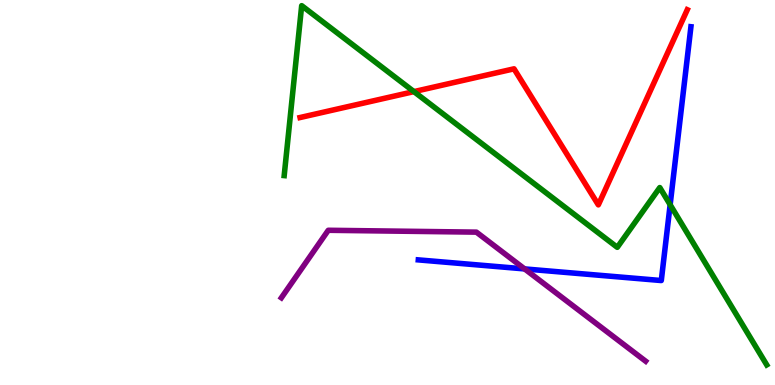[{'lines': ['blue', 'red'], 'intersections': []}, {'lines': ['green', 'red'], 'intersections': [{'x': 5.34, 'y': 7.62}]}, {'lines': ['purple', 'red'], 'intersections': []}, {'lines': ['blue', 'green'], 'intersections': [{'x': 8.65, 'y': 4.68}]}, {'lines': ['blue', 'purple'], 'intersections': [{'x': 6.77, 'y': 3.02}]}, {'lines': ['green', 'purple'], 'intersections': []}]